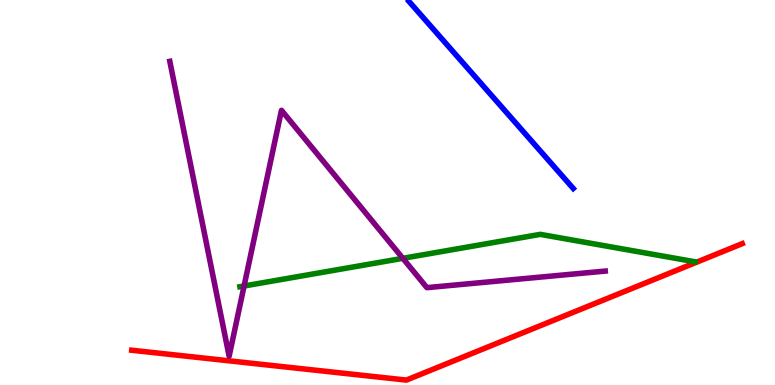[{'lines': ['blue', 'red'], 'intersections': []}, {'lines': ['green', 'red'], 'intersections': []}, {'lines': ['purple', 'red'], 'intersections': []}, {'lines': ['blue', 'green'], 'intersections': []}, {'lines': ['blue', 'purple'], 'intersections': []}, {'lines': ['green', 'purple'], 'intersections': [{'x': 3.15, 'y': 2.57}, {'x': 5.2, 'y': 3.29}]}]